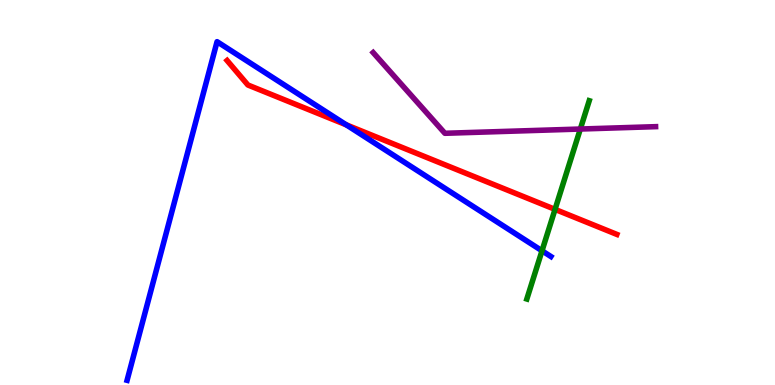[{'lines': ['blue', 'red'], 'intersections': [{'x': 4.47, 'y': 6.76}]}, {'lines': ['green', 'red'], 'intersections': [{'x': 7.16, 'y': 4.56}]}, {'lines': ['purple', 'red'], 'intersections': []}, {'lines': ['blue', 'green'], 'intersections': [{'x': 6.99, 'y': 3.49}]}, {'lines': ['blue', 'purple'], 'intersections': []}, {'lines': ['green', 'purple'], 'intersections': [{'x': 7.49, 'y': 6.65}]}]